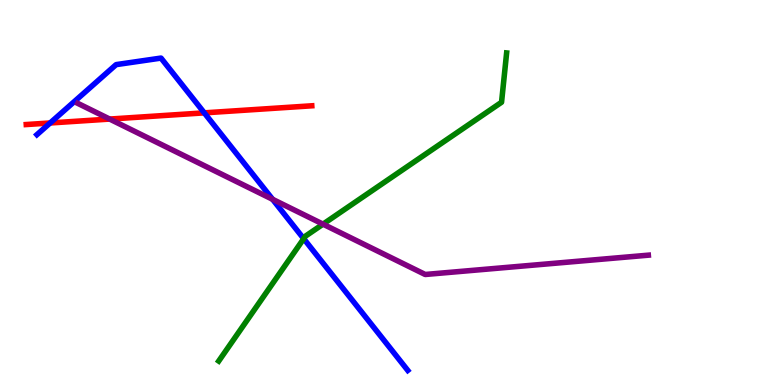[{'lines': ['blue', 'red'], 'intersections': [{'x': 0.647, 'y': 6.81}, {'x': 2.64, 'y': 7.07}]}, {'lines': ['green', 'red'], 'intersections': []}, {'lines': ['purple', 'red'], 'intersections': [{'x': 1.42, 'y': 6.91}]}, {'lines': ['blue', 'green'], 'intersections': [{'x': 3.92, 'y': 3.8}]}, {'lines': ['blue', 'purple'], 'intersections': [{'x': 3.52, 'y': 4.82}]}, {'lines': ['green', 'purple'], 'intersections': [{'x': 4.17, 'y': 4.18}]}]